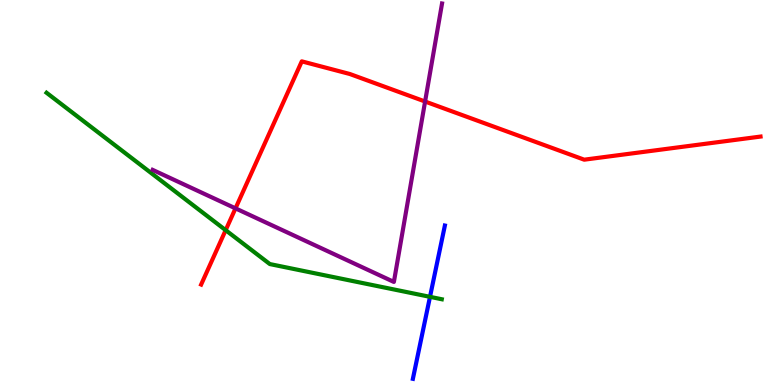[{'lines': ['blue', 'red'], 'intersections': []}, {'lines': ['green', 'red'], 'intersections': [{'x': 2.91, 'y': 4.02}]}, {'lines': ['purple', 'red'], 'intersections': [{'x': 3.04, 'y': 4.59}, {'x': 5.49, 'y': 7.36}]}, {'lines': ['blue', 'green'], 'intersections': [{'x': 5.55, 'y': 2.29}]}, {'lines': ['blue', 'purple'], 'intersections': []}, {'lines': ['green', 'purple'], 'intersections': []}]